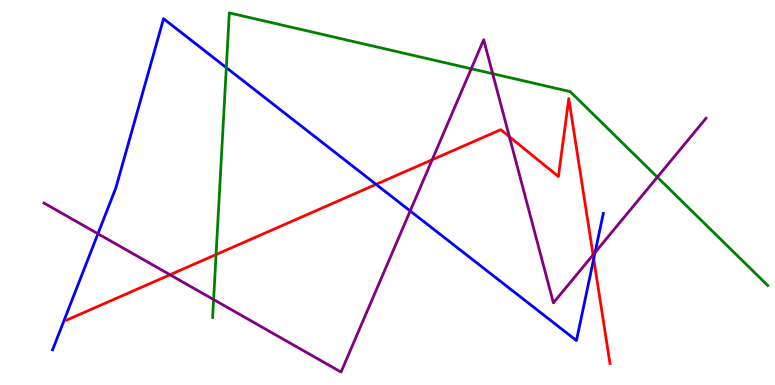[{'lines': ['blue', 'red'], 'intersections': [{'x': 4.85, 'y': 5.21}, {'x': 7.66, 'y': 3.28}]}, {'lines': ['green', 'red'], 'intersections': [{'x': 2.79, 'y': 3.39}]}, {'lines': ['purple', 'red'], 'intersections': [{'x': 2.19, 'y': 2.86}, {'x': 5.58, 'y': 5.85}, {'x': 6.57, 'y': 6.45}, {'x': 7.65, 'y': 3.38}]}, {'lines': ['blue', 'green'], 'intersections': [{'x': 2.92, 'y': 8.24}]}, {'lines': ['blue', 'purple'], 'intersections': [{'x': 1.26, 'y': 3.93}, {'x': 5.29, 'y': 4.52}, {'x': 7.68, 'y': 3.44}]}, {'lines': ['green', 'purple'], 'intersections': [{'x': 2.76, 'y': 2.22}, {'x': 6.08, 'y': 8.21}, {'x': 6.36, 'y': 8.09}, {'x': 8.48, 'y': 5.4}]}]